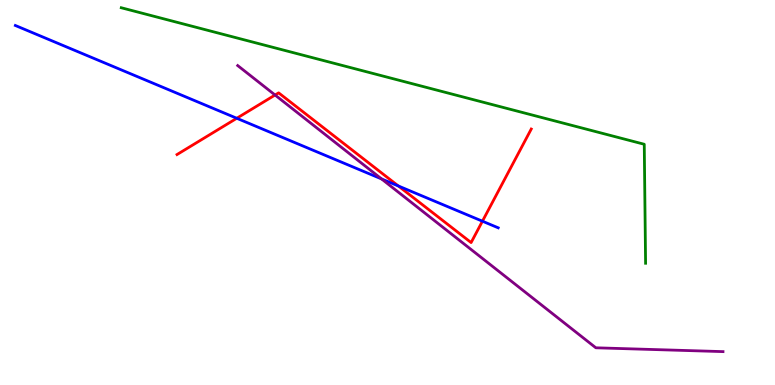[{'lines': ['blue', 'red'], 'intersections': [{'x': 3.06, 'y': 6.93}, {'x': 5.14, 'y': 5.17}, {'x': 6.22, 'y': 4.25}]}, {'lines': ['green', 'red'], 'intersections': []}, {'lines': ['purple', 'red'], 'intersections': [{'x': 3.55, 'y': 7.53}]}, {'lines': ['blue', 'green'], 'intersections': []}, {'lines': ['blue', 'purple'], 'intersections': [{'x': 4.92, 'y': 5.35}]}, {'lines': ['green', 'purple'], 'intersections': []}]